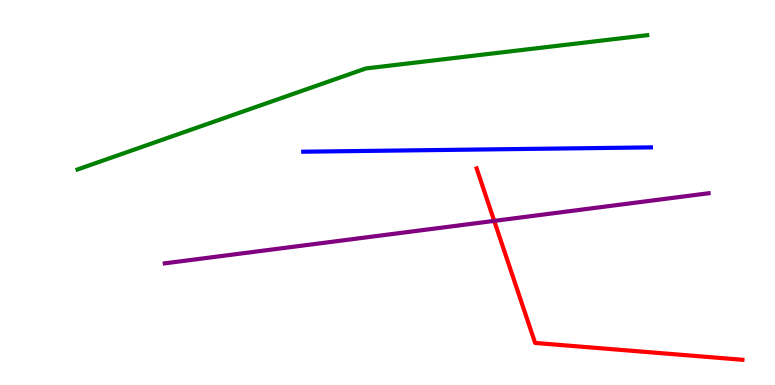[{'lines': ['blue', 'red'], 'intersections': []}, {'lines': ['green', 'red'], 'intersections': []}, {'lines': ['purple', 'red'], 'intersections': [{'x': 6.38, 'y': 4.26}]}, {'lines': ['blue', 'green'], 'intersections': []}, {'lines': ['blue', 'purple'], 'intersections': []}, {'lines': ['green', 'purple'], 'intersections': []}]